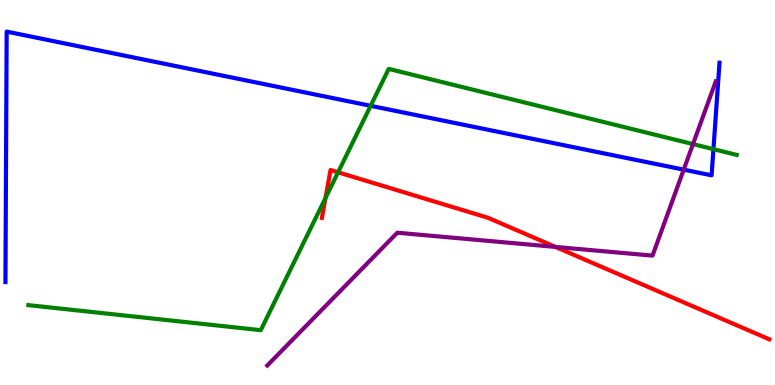[{'lines': ['blue', 'red'], 'intersections': []}, {'lines': ['green', 'red'], 'intersections': [{'x': 4.2, 'y': 4.86}, {'x': 4.36, 'y': 5.52}]}, {'lines': ['purple', 'red'], 'intersections': [{'x': 7.17, 'y': 3.59}]}, {'lines': ['blue', 'green'], 'intersections': [{'x': 4.78, 'y': 7.25}, {'x': 9.21, 'y': 6.13}]}, {'lines': ['blue', 'purple'], 'intersections': [{'x': 8.82, 'y': 5.59}]}, {'lines': ['green', 'purple'], 'intersections': [{'x': 8.94, 'y': 6.26}]}]